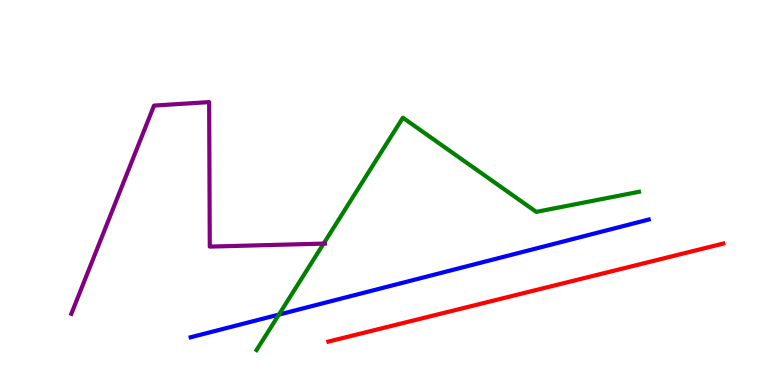[{'lines': ['blue', 'red'], 'intersections': []}, {'lines': ['green', 'red'], 'intersections': []}, {'lines': ['purple', 'red'], 'intersections': []}, {'lines': ['blue', 'green'], 'intersections': [{'x': 3.6, 'y': 1.83}]}, {'lines': ['blue', 'purple'], 'intersections': []}, {'lines': ['green', 'purple'], 'intersections': [{'x': 4.18, 'y': 3.67}]}]